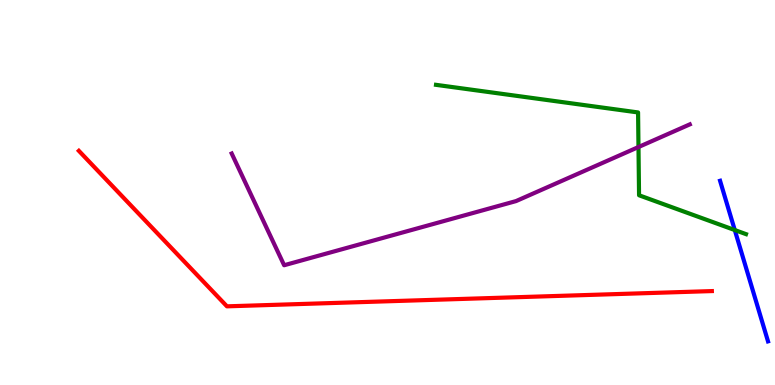[{'lines': ['blue', 'red'], 'intersections': []}, {'lines': ['green', 'red'], 'intersections': []}, {'lines': ['purple', 'red'], 'intersections': []}, {'lines': ['blue', 'green'], 'intersections': [{'x': 9.48, 'y': 4.02}]}, {'lines': ['blue', 'purple'], 'intersections': []}, {'lines': ['green', 'purple'], 'intersections': [{'x': 8.24, 'y': 6.18}]}]